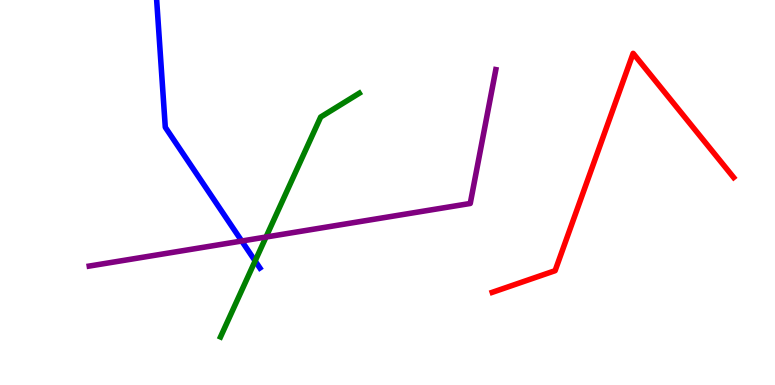[{'lines': ['blue', 'red'], 'intersections': []}, {'lines': ['green', 'red'], 'intersections': []}, {'lines': ['purple', 'red'], 'intersections': []}, {'lines': ['blue', 'green'], 'intersections': [{'x': 3.29, 'y': 3.22}]}, {'lines': ['blue', 'purple'], 'intersections': [{'x': 3.12, 'y': 3.74}]}, {'lines': ['green', 'purple'], 'intersections': [{'x': 3.43, 'y': 3.84}]}]